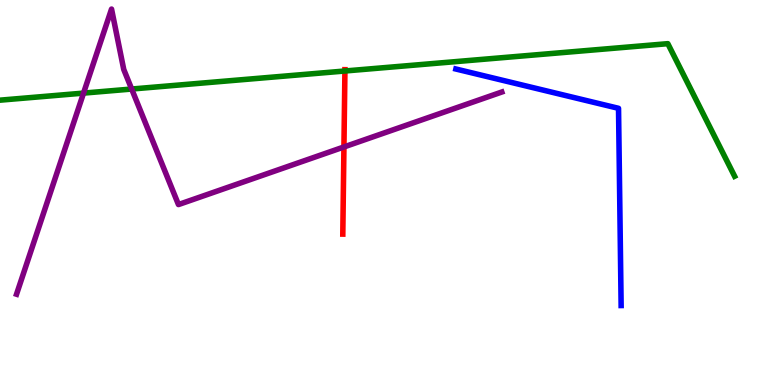[{'lines': ['blue', 'red'], 'intersections': []}, {'lines': ['green', 'red'], 'intersections': [{'x': 4.45, 'y': 8.16}]}, {'lines': ['purple', 'red'], 'intersections': [{'x': 4.44, 'y': 6.18}]}, {'lines': ['blue', 'green'], 'intersections': []}, {'lines': ['blue', 'purple'], 'intersections': []}, {'lines': ['green', 'purple'], 'intersections': [{'x': 1.08, 'y': 7.58}, {'x': 1.7, 'y': 7.69}]}]